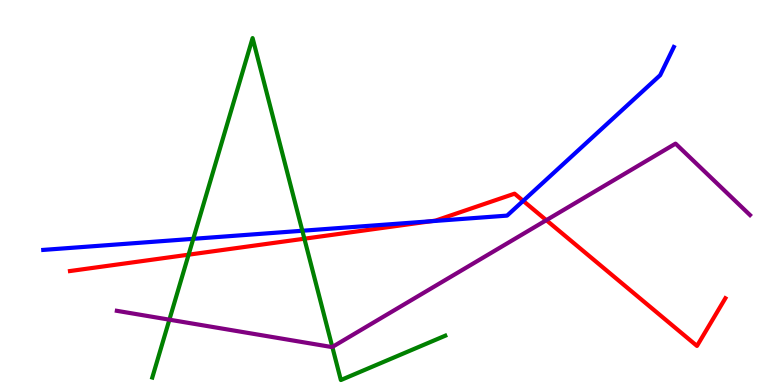[{'lines': ['blue', 'red'], 'intersections': [{'x': 5.56, 'y': 4.25}, {'x': 6.75, 'y': 4.78}]}, {'lines': ['green', 'red'], 'intersections': [{'x': 2.43, 'y': 3.38}, {'x': 3.93, 'y': 3.8}]}, {'lines': ['purple', 'red'], 'intersections': [{'x': 7.05, 'y': 4.28}]}, {'lines': ['blue', 'green'], 'intersections': [{'x': 2.49, 'y': 3.8}, {'x': 3.9, 'y': 4.01}]}, {'lines': ['blue', 'purple'], 'intersections': []}, {'lines': ['green', 'purple'], 'intersections': [{'x': 2.19, 'y': 1.7}, {'x': 4.29, 'y': 0.988}]}]